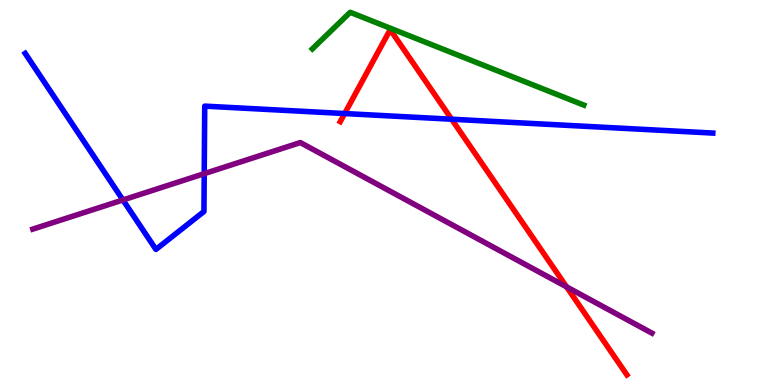[{'lines': ['blue', 'red'], 'intersections': [{'x': 4.45, 'y': 7.05}, {'x': 5.83, 'y': 6.9}]}, {'lines': ['green', 'red'], 'intersections': []}, {'lines': ['purple', 'red'], 'intersections': [{'x': 7.31, 'y': 2.55}]}, {'lines': ['blue', 'green'], 'intersections': []}, {'lines': ['blue', 'purple'], 'intersections': [{'x': 1.59, 'y': 4.81}, {'x': 2.64, 'y': 5.49}]}, {'lines': ['green', 'purple'], 'intersections': []}]